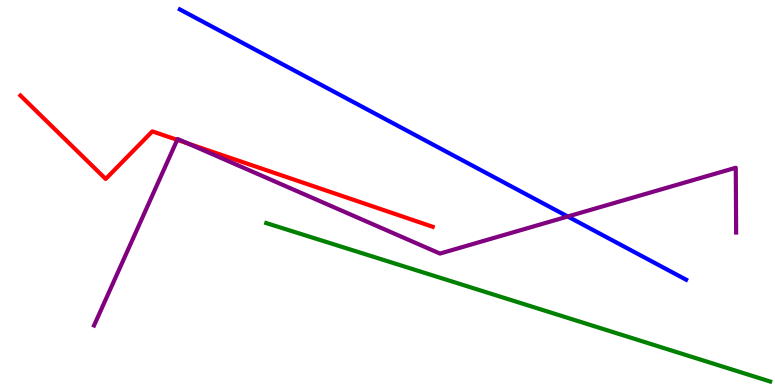[{'lines': ['blue', 'red'], 'intersections': []}, {'lines': ['green', 'red'], 'intersections': []}, {'lines': ['purple', 'red'], 'intersections': [{'x': 2.29, 'y': 6.37}, {'x': 2.42, 'y': 6.27}]}, {'lines': ['blue', 'green'], 'intersections': []}, {'lines': ['blue', 'purple'], 'intersections': [{'x': 7.33, 'y': 4.38}]}, {'lines': ['green', 'purple'], 'intersections': []}]